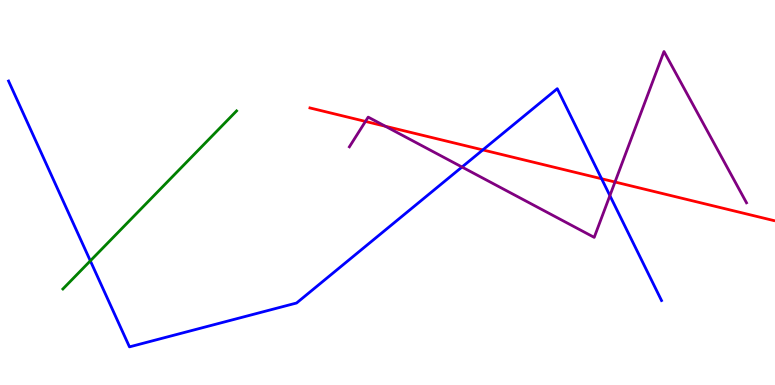[{'lines': ['blue', 'red'], 'intersections': [{'x': 6.23, 'y': 6.11}, {'x': 7.76, 'y': 5.36}]}, {'lines': ['green', 'red'], 'intersections': []}, {'lines': ['purple', 'red'], 'intersections': [{'x': 4.72, 'y': 6.85}, {'x': 4.97, 'y': 6.72}, {'x': 7.94, 'y': 5.27}]}, {'lines': ['blue', 'green'], 'intersections': [{'x': 1.17, 'y': 3.23}]}, {'lines': ['blue', 'purple'], 'intersections': [{'x': 5.96, 'y': 5.66}, {'x': 7.87, 'y': 4.92}]}, {'lines': ['green', 'purple'], 'intersections': []}]